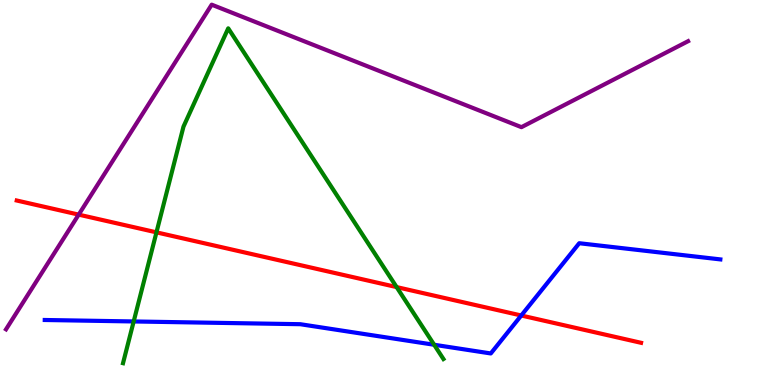[{'lines': ['blue', 'red'], 'intersections': [{'x': 6.73, 'y': 1.81}]}, {'lines': ['green', 'red'], 'intersections': [{'x': 2.02, 'y': 3.96}, {'x': 5.12, 'y': 2.54}]}, {'lines': ['purple', 'red'], 'intersections': [{'x': 1.02, 'y': 4.43}]}, {'lines': ['blue', 'green'], 'intersections': [{'x': 1.73, 'y': 1.65}, {'x': 5.6, 'y': 1.05}]}, {'lines': ['blue', 'purple'], 'intersections': []}, {'lines': ['green', 'purple'], 'intersections': []}]